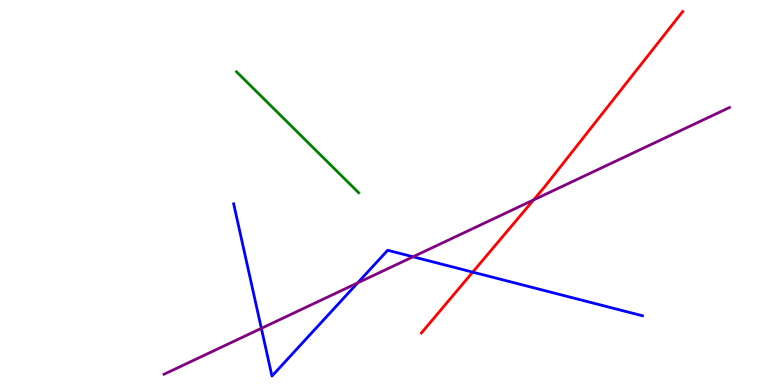[{'lines': ['blue', 'red'], 'intersections': [{'x': 6.1, 'y': 2.93}]}, {'lines': ['green', 'red'], 'intersections': []}, {'lines': ['purple', 'red'], 'intersections': [{'x': 6.89, 'y': 4.81}]}, {'lines': ['blue', 'green'], 'intersections': []}, {'lines': ['blue', 'purple'], 'intersections': [{'x': 3.37, 'y': 1.47}, {'x': 4.61, 'y': 2.65}, {'x': 5.33, 'y': 3.33}]}, {'lines': ['green', 'purple'], 'intersections': []}]